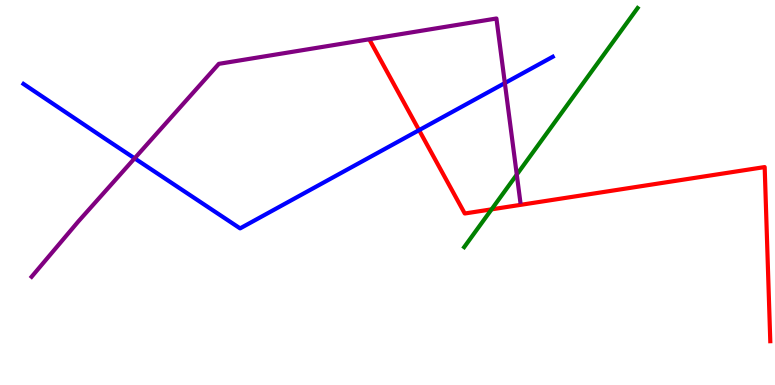[{'lines': ['blue', 'red'], 'intersections': [{'x': 5.41, 'y': 6.62}]}, {'lines': ['green', 'red'], 'intersections': [{'x': 6.34, 'y': 4.56}]}, {'lines': ['purple', 'red'], 'intersections': []}, {'lines': ['blue', 'green'], 'intersections': []}, {'lines': ['blue', 'purple'], 'intersections': [{'x': 1.74, 'y': 5.89}, {'x': 6.51, 'y': 7.84}]}, {'lines': ['green', 'purple'], 'intersections': [{'x': 6.67, 'y': 5.46}]}]